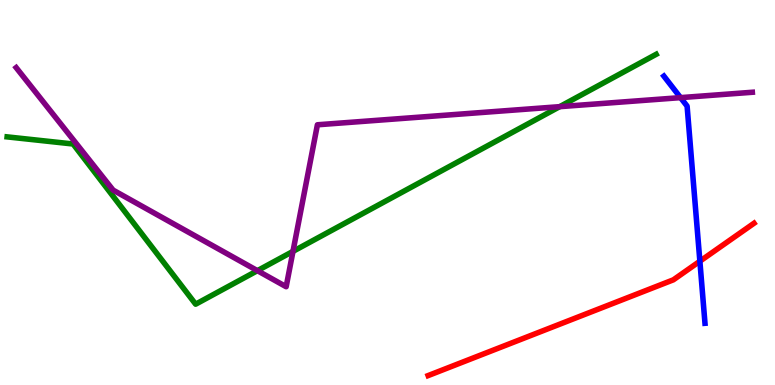[{'lines': ['blue', 'red'], 'intersections': [{'x': 9.03, 'y': 3.21}]}, {'lines': ['green', 'red'], 'intersections': []}, {'lines': ['purple', 'red'], 'intersections': []}, {'lines': ['blue', 'green'], 'intersections': []}, {'lines': ['blue', 'purple'], 'intersections': [{'x': 8.78, 'y': 7.46}]}, {'lines': ['green', 'purple'], 'intersections': [{'x': 3.32, 'y': 2.97}, {'x': 3.78, 'y': 3.47}, {'x': 7.22, 'y': 7.23}]}]